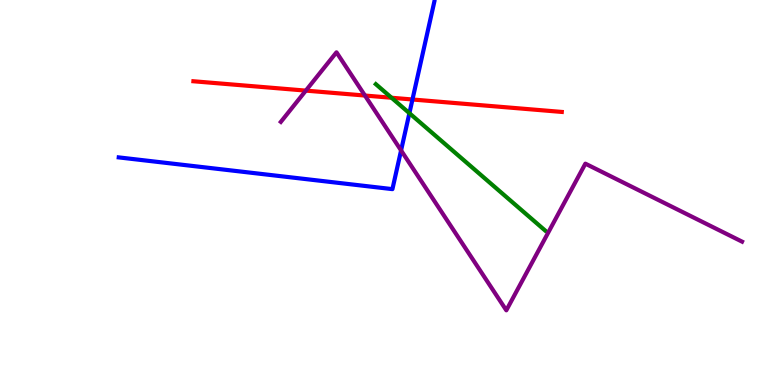[{'lines': ['blue', 'red'], 'intersections': [{'x': 5.32, 'y': 7.42}]}, {'lines': ['green', 'red'], 'intersections': [{'x': 5.05, 'y': 7.46}]}, {'lines': ['purple', 'red'], 'intersections': [{'x': 3.95, 'y': 7.65}, {'x': 4.71, 'y': 7.52}]}, {'lines': ['blue', 'green'], 'intersections': [{'x': 5.28, 'y': 7.06}]}, {'lines': ['blue', 'purple'], 'intersections': [{'x': 5.18, 'y': 6.09}]}, {'lines': ['green', 'purple'], 'intersections': []}]